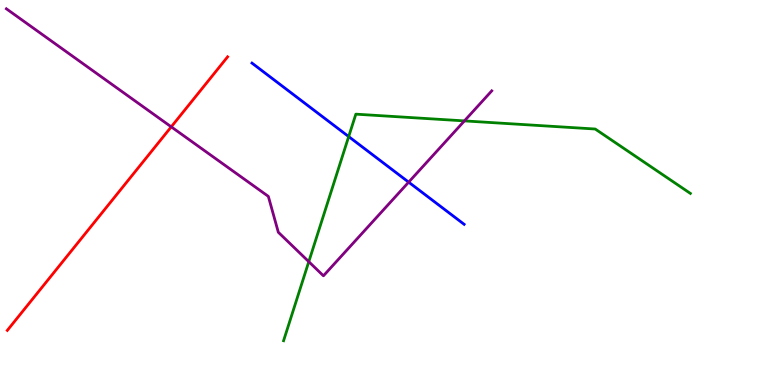[{'lines': ['blue', 'red'], 'intersections': []}, {'lines': ['green', 'red'], 'intersections': []}, {'lines': ['purple', 'red'], 'intersections': [{'x': 2.21, 'y': 6.71}]}, {'lines': ['blue', 'green'], 'intersections': [{'x': 4.5, 'y': 6.45}]}, {'lines': ['blue', 'purple'], 'intersections': [{'x': 5.27, 'y': 5.27}]}, {'lines': ['green', 'purple'], 'intersections': [{'x': 3.98, 'y': 3.2}, {'x': 5.99, 'y': 6.86}]}]